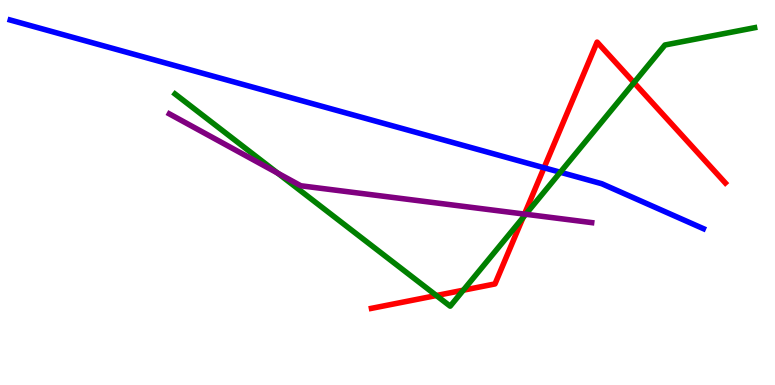[{'lines': ['blue', 'red'], 'intersections': [{'x': 7.02, 'y': 5.64}]}, {'lines': ['green', 'red'], 'intersections': [{'x': 5.63, 'y': 2.32}, {'x': 5.98, 'y': 2.46}, {'x': 6.75, 'y': 4.35}, {'x': 8.18, 'y': 7.85}]}, {'lines': ['purple', 'red'], 'intersections': [{'x': 6.77, 'y': 4.44}]}, {'lines': ['blue', 'green'], 'intersections': [{'x': 7.23, 'y': 5.53}]}, {'lines': ['blue', 'purple'], 'intersections': []}, {'lines': ['green', 'purple'], 'intersections': [{'x': 3.58, 'y': 5.5}, {'x': 6.78, 'y': 4.43}]}]